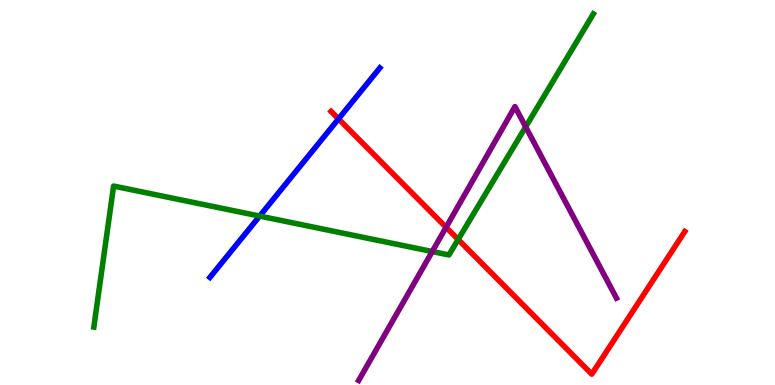[{'lines': ['blue', 'red'], 'intersections': [{'x': 4.37, 'y': 6.91}]}, {'lines': ['green', 'red'], 'intersections': [{'x': 5.91, 'y': 3.78}]}, {'lines': ['purple', 'red'], 'intersections': [{'x': 5.76, 'y': 4.1}]}, {'lines': ['blue', 'green'], 'intersections': [{'x': 3.35, 'y': 4.39}]}, {'lines': ['blue', 'purple'], 'intersections': []}, {'lines': ['green', 'purple'], 'intersections': [{'x': 5.58, 'y': 3.47}, {'x': 6.78, 'y': 6.71}]}]